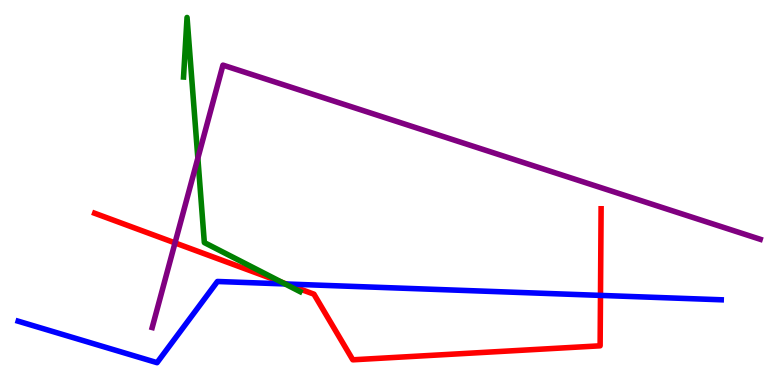[{'lines': ['blue', 'red'], 'intersections': [{'x': 3.69, 'y': 2.62}, {'x': 7.75, 'y': 2.33}]}, {'lines': ['green', 'red'], 'intersections': [{'x': 3.64, 'y': 2.66}]}, {'lines': ['purple', 'red'], 'intersections': [{'x': 2.26, 'y': 3.69}]}, {'lines': ['blue', 'green'], 'intersections': [{'x': 3.68, 'y': 2.62}]}, {'lines': ['blue', 'purple'], 'intersections': []}, {'lines': ['green', 'purple'], 'intersections': [{'x': 2.55, 'y': 5.89}]}]